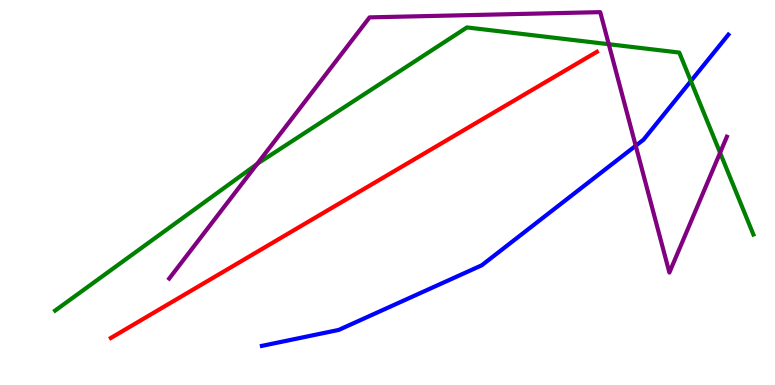[{'lines': ['blue', 'red'], 'intersections': []}, {'lines': ['green', 'red'], 'intersections': []}, {'lines': ['purple', 'red'], 'intersections': []}, {'lines': ['blue', 'green'], 'intersections': [{'x': 8.91, 'y': 7.89}]}, {'lines': ['blue', 'purple'], 'intersections': [{'x': 8.2, 'y': 6.21}]}, {'lines': ['green', 'purple'], 'intersections': [{'x': 3.32, 'y': 5.74}, {'x': 7.85, 'y': 8.85}, {'x': 9.29, 'y': 6.03}]}]